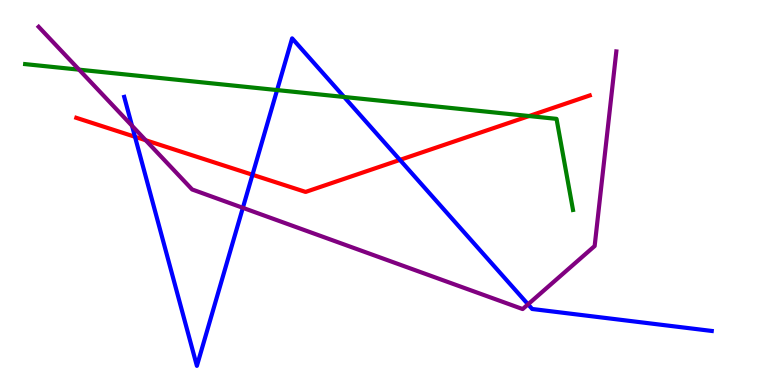[{'lines': ['blue', 'red'], 'intersections': [{'x': 1.74, 'y': 6.45}, {'x': 3.26, 'y': 5.46}, {'x': 5.16, 'y': 5.85}]}, {'lines': ['green', 'red'], 'intersections': [{'x': 6.83, 'y': 6.99}]}, {'lines': ['purple', 'red'], 'intersections': [{'x': 1.88, 'y': 6.36}]}, {'lines': ['blue', 'green'], 'intersections': [{'x': 3.58, 'y': 7.66}, {'x': 4.44, 'y': 7.48}]}, {'lines': ['blue', 'purple'], 'intersections': [{'x': 1.7, 'y': 6.73}, {'x': 3.13, 'y': 4.6}, {'x': 6.81, 'y': 2.1}]}, {'lines': ['green', 'purple'], 'intersections': [{'x': 1.02, 'y': 8.19}]}]